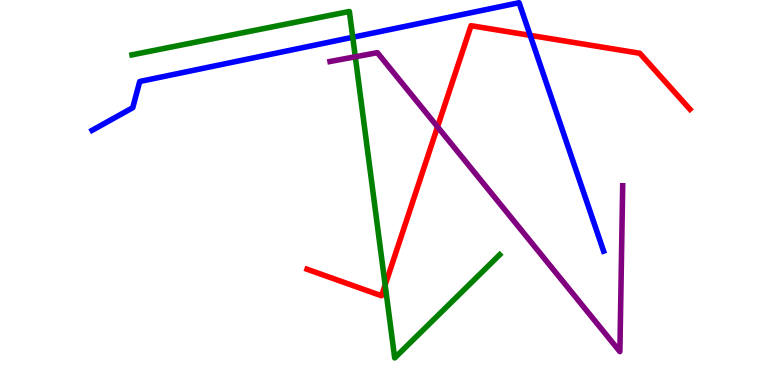[{'lines': ['blue', 'red'], 'intersections': [{'x': 6.84, 'y': 9.08}]}, {'lines': ['green', 'red'], 'intersections': [{'x': 4.97, 'y': 2.6}]}, {'lines': ['purple', 'red'], 'intersections': [{'x': 5.65, 'y': 6.71}]}, {'lines': ['blue', 'green'], 'intersections': [{'x': 4.55, 'y': 9.03}]}, {'lines': ['blue', 'purple'], 'intersections': []}, {'lines': ['green', 'purple'], 'intersections': [{'x': 4.58, 'y': 8.53}]}]